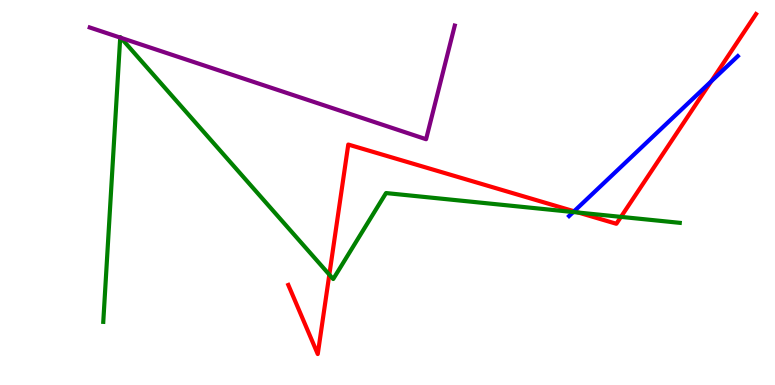[{'lines': ['blue', 'red'], 'intersections': [{'x': 7.41, 'y': 4.51}, {'x': 9.18, 'y': 7.89}]}, {'lines': ['green', 'red'], 'intersections': [{'x': 4.25, 'y': 2.87}, {'x': 7.46, 'y': 4.48}, {'x': 8.01, 'y': 4.37}]}, {'lines': ['purple', 'red'], 'intersections': []}, {'lines': ['blue', 'green'], 'intersections': [{'x': 7.4, 'y': 4.49}]}, {'lines': ['blue', 'purple'], 'intersections': []}, {'lines': ['green', 'purple'], 'intersections': [{'x': 1.55, 'y': 9.02}, {'x': 1.56, 'y': 9.02}]}]